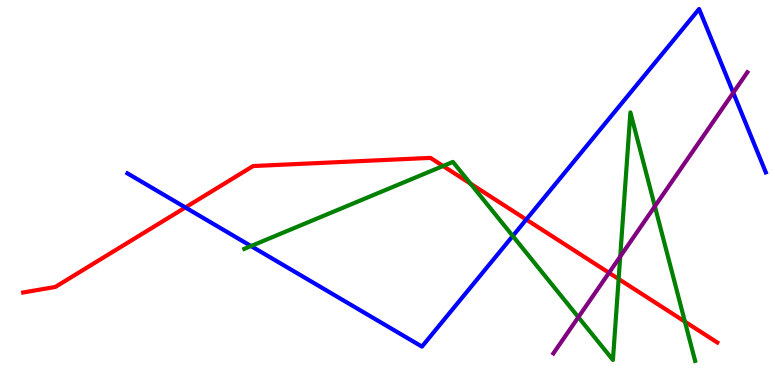[{'lines': ['blue', 'red'], 'intersections': [{'x': 2.39, 'y': 4.61}, {'x': 6.79, 'y': 4.3}]}, {'lines': ['green', 'red'], 'intersections': [{'x': 5.72, 'y': 5.69}, {'x': 6.07, 'y': 5.23}, {'x': 7.98, 'y': 2.75}, {'x': 8.84, 'y': 1.65}]}, {'lines': ['purple', 'red'], 'intersections': [{'x': 7.86, 'y': 2.91}]}, {'lines': ['blue', 'green'], 'intersections': [{'x': 3.24, 'y': 3.61}, {'x': 6.62, 'y': 3.87}]}, {'lines': ['blue', 'purple'], 'intersections': [{'x': 9.46, 'y': 7.59}]}, {'lines': ['green', 'purple'], 'intersections': [{'x': 7.46, 'y': 1.76}, {'x': 8.0, 'y': 3.34}, {'x': 8.45, 'y': 4.64}]}]